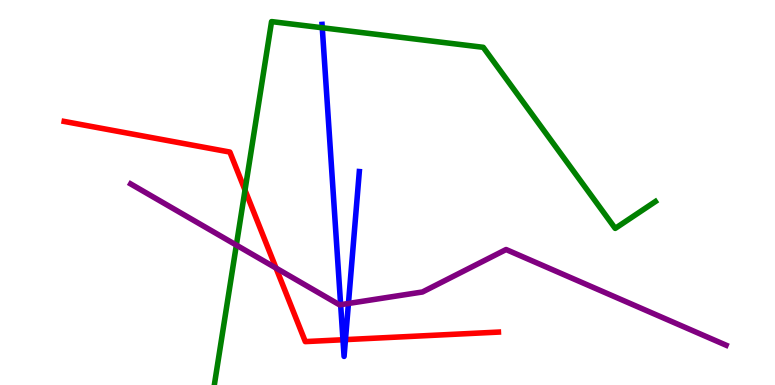[{'lines': ['blue', 'red'], 'intersections': [{'x': 4.43, 'y': 1.18}, {'x': 4.46, 'y': 1.18}]}, {'lines': ['green', 'red'], 'intersections': [{'x': 3.16, 'y': 5.06}]}, {'lines': ['purple', 'red'], 'intersections': [{'x': 3.56, 'y': 3.04}]}, {'lines': ['blue', 'green'], 'intersections': [{'x': 4.16, 'y': 9.28}]}, {'lines': ['blue', 'purple'], 'intersections': [{'x': 4.4, 'y': 2.09}, {'x': 4.5, 'y': 2.12}]}, {'lines': ['green', 'purple'], 'intersections': [{'x': 3.05, 'y': 3.63}]}]